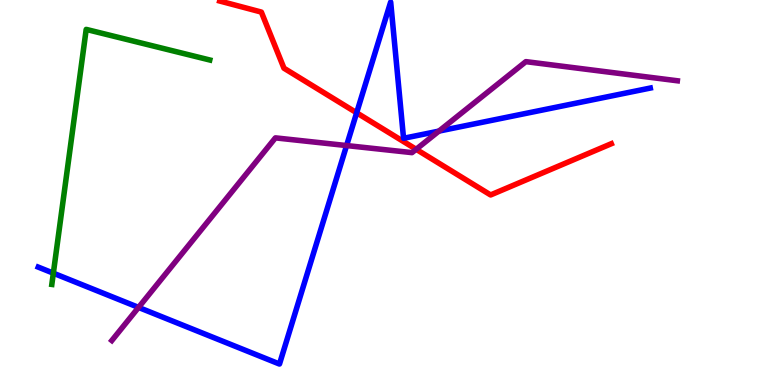[{'lines': ['blue', 'red'], 'intersections': [{'x': 4.6, 'y': 7.07}]}, {'lines': ['green', 'red'], 'intersections': []}, {'lines': ['purple', 'red'], 'intersections': [{'x': 5.37, 'y': 6.12}]}, {'lines': ['blue', 'green'], 'intersections': [{'x': 0.688, 'y': 2.9}]}, {'lines': ['blue', 'purple'], 'intersections': [{'x': 1.79, 'y': 2.02}, {'x': 4.47, 'y': 6.22}, {'x': 5.66, 'y': 6.59}]}, {'lines': ['green', 'purple'], 'intersections': []}]